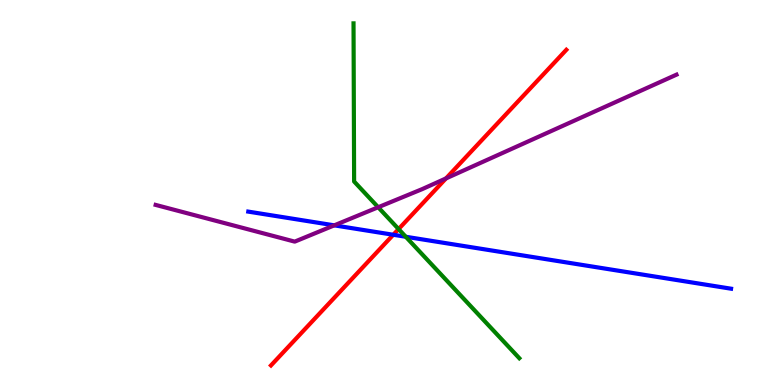[{'lines': ['blue', 'red'], 'intersections': [{'x': 5.07, 'y': 3.9}]}, {'lines': ['green', 'red'], 'intersections': [{'x': 5.14, 'y': 4.05}]}, {'lines': ['purple', 'red'], 'intersections': [{'x': 5.75, 'y': 5.37}]}, {'lines': ['blue', 'green'], 'intersections': [{'x': 5.24, 'y': 3.85}]}, {'lines': ['blue', 'purple'], 'intersections': [{'x': 4.31, 'y': 4.15}]}, {'lines': ['green', 'purple'], 'intersections': [{'x': 4.88, 'y': 4.62}]}]